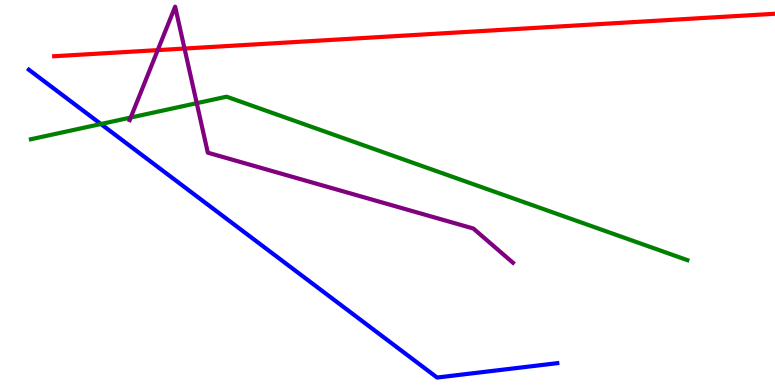[{'lines': ['blue', 'red'], 'intersections': []}, {'lines': ['green', 'red'], 'intersections': []}, {'lines': ['purple', 'red'], 'intersections': [{'x': 2.04, 'y': 8.7}, {'x': 2.38, 'y': 8.74}]}, {'lines': ['blue', 'green'], 'intersections': [{'x': 1.3, 'y': 6.78}]}, {'lines': ['blue', 'purple'], 'intersections': []}, {'lines': ['green', 'purple'], 'intersections': [{'x': 1.69, 'y': 6.95}, {'x': 2.54, 'y': 7.32}]}]